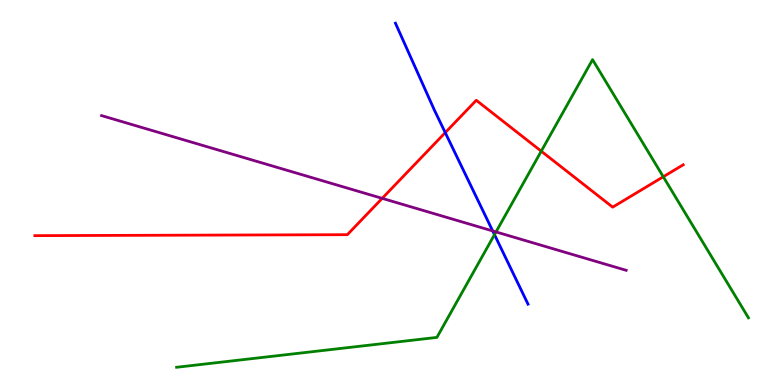[{'lines': ['blue', 'red'], 'intersections': [{'x': 5.75, 'y': 6.56}]}, {'lines': ['green', 'red'], 'intersections': [{'x': 6.98, 'y': 6.07}, {'x': 8.56, 'y': 5.41}]}, {'lines': ['purple', 'red'], 'intersections': [{'x': 4.93, 'y': 4.85}]}, {'lines': ['blue', 'green'], 'intersections': [{'x': 6.38, 'y': 3.91}]}, {'lines': ['blue', 'purple'], 'intersections': [{'x': 6.36, 'y': 4.0}]}, {'lines': ['green', 'purple'], 'intersections': [{'x': 6.4, 'y': 3.98}]}]